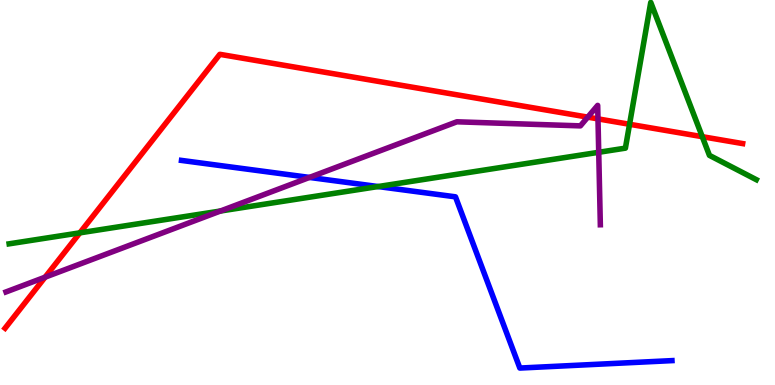[{'lines': ['blue', 'red'], 'intersections': []}, {'lines': ['green', 'red'], 'intersections': [{'x': 1.03, 'y': 3.95}, {'x': 8.12, 'y': 6.77}, {'x': 9.06, 'y': 6.45}]}, {'lines': ['purple', 'red'], 'intersections': [{'x': 0.582, 'y': 2.8}, {'x': 7.58, 'y': 6.96}, {'x': 7.72, 'y': 6.91}]}, {'lines': ['blue', 'green'], 'intersections': [{'x': 4.88, 'y': 5.15}]}, {'lines': ['blue', 'purple'], 'intersections': [{'x': 3.99, 'y': 5.39}]}, {'lines': ['green', 'purple'], 'intersections': [{'x': 2.84, 'y': 4.52}, {'x': 7.73, 'y': 6.04}]}]